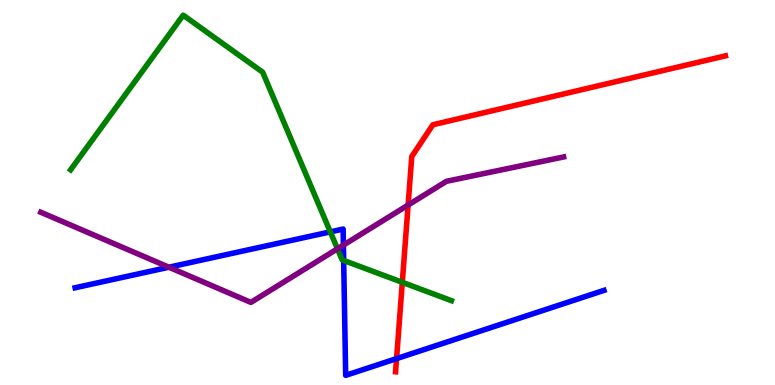[{'lines': ['blue', 'red'], 'intersections': [{'x': 5.12, 'y': 0.685}]}, {'lines': ['green', 'red'], 'intersections': [{'x': 5.19, 'y': 2.67}]}, {'lines': ['purple', 'red'], 'intersections': [{'x': 5.27, 'y': 4.67}]}, {'lines': ['blue', 'green'], 'intersections': [{'x': 4.26, 'y': 3.98}, {'x': 4.43, 'y': 3.24}]}, {'lines': ['blue', 'purple'], 'intersections': [{'x': 2.18, 'y': 3.06}, {'x': 4.43, 'y': 3.63}]}, {'lines': ['green', 'purple'], 'intersections': [{'x': 4.35, 'y': 3.54}]}]